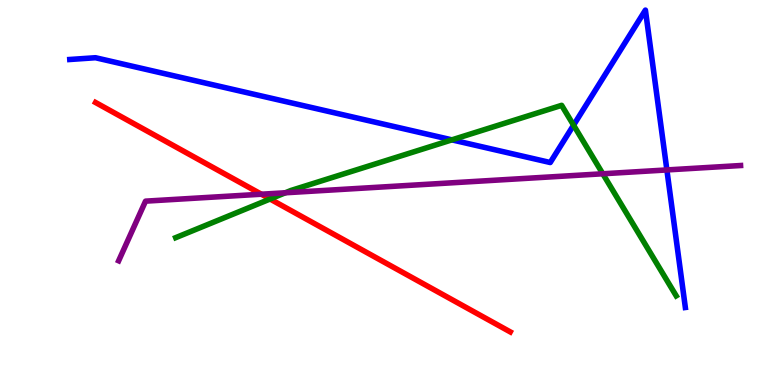[{'lines': ['blue', 'red'], 'intersections': []}, {'lines': ['green', 'red'], 'intersections': [{'x': 3.48, 'y': 4.83}]}, {'lines': ['purple', 'red'], 'intersections': [{'x': 3.37, 'y': 4.96}]}, {'lines': ['blue', 'green'], 'intersections': [{'x': 5.83, 'y': 6.37}, {'x': 7.4, 'y': 6.75}]}, {'lines': ['blue', 'purple'], 'intersections': [{'x': 8.6, 'y': 5.59}]}, {'lines': ['green', 'purple'], 'intersections': [{'x': 3.68, 'y': 4.99}, {'x': 7.78, 'y': 5.49}]}]